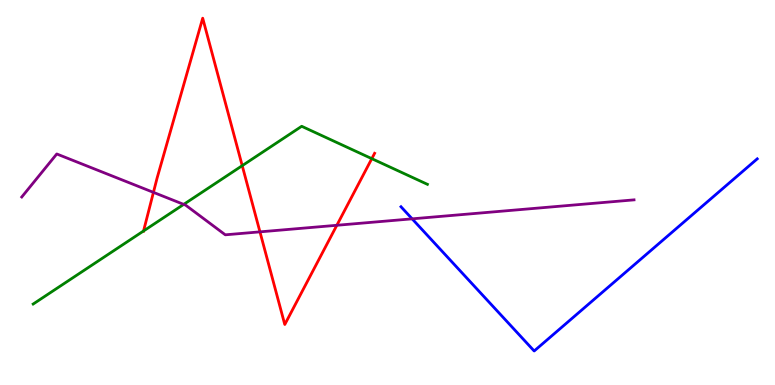[{'lines': ['blue', 'red'], 'intersections': []}, {'lines': ['green', 'red'], 'intersections': [{'x': 1.85, 'y': 4.0}, {'x': 3.13, 'y': 5.7}, {'x': 4.8, 'y': 5.88}]}, {'lines': ['purple', 'red'], 'intersections': [{'x': 1.98, 'y': 5.0}, {'x': 3.35, 'y': 3.98}, {'x': 4.35, 'y': 4.15}]}, {'lines': ['blue', 'green'], 'intersections': []}, {'lines': ['blue', 'purple'], 'intersections': [{'x': 5.32, 'y': 4.32}]}, {'lines': ['green', 'purple'], 'intersections': [{'x': 2.37, 'y': 4.69}]}]